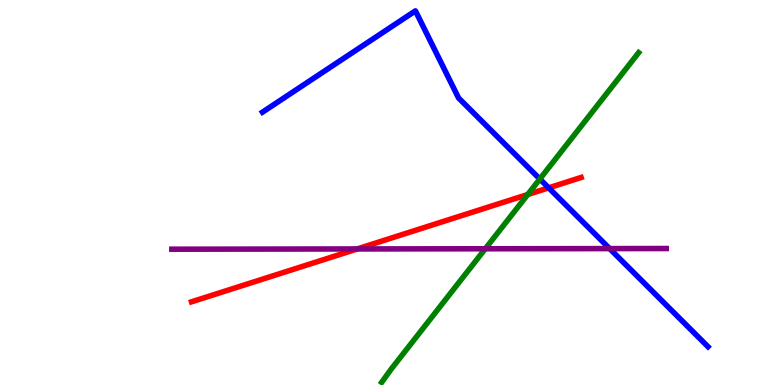[{'lines': ['blue', 'red'], 'intersections': [{'x': 7.08, 'y': 5.12}]}, {'lines': ['green', 'red'], 'intersections': [{'x': 6.81, 'y': 4.95}]}, {'lines': ['purple', 'red'], 'intersections': [{'x': 4.61, 'y': 3.53}]}, {'lines': ['blue', 'green'], 'intersections': [{'x': 6.97, 'y': 5.35}]}, {'lines': ['blue', 'purple'], 'intersections': [{'x': 7.87, 'y': 3.54}]}, {'lines': ['green', 'purple'], 'intersections': [{'x': 6.26, 'y': 3.54}]}]